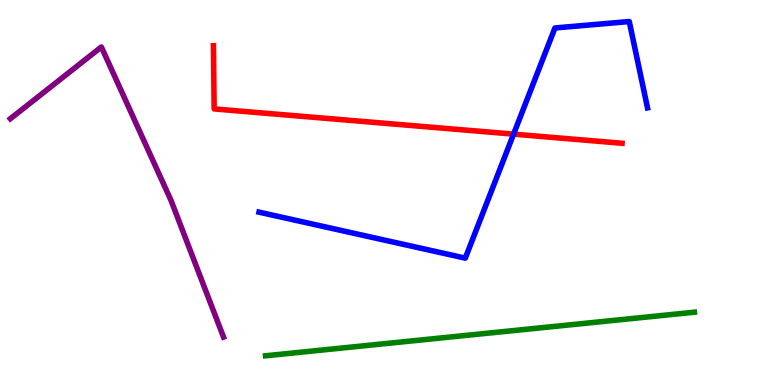[{'lines': ['blue', 'red'], 'intersections': [{'x': 6.63, 'y': 6.52}]}, {'lines': ['green', 'red'], 'intersections': []}, {'lines': ['purple', 'red'], 'intersections': []}, {'lines': ['blue', 'green'], 'intersections': []}, {'lines': ['blue', 'purple'], 'intersections': []}, {'lines': ['green', 'purple'], 'intersections': []}]